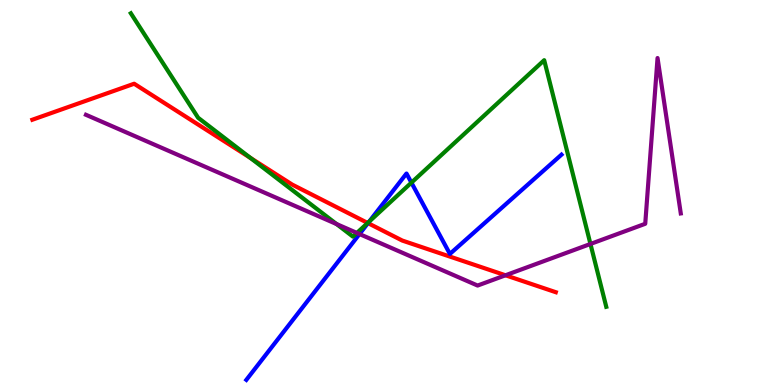[{'lines': ['blue', 'red'], 'intersections': [{'x': 4.75, 'y': 4.2}]}, {'lines': ['green', 'red'], 'intersections': [{'x': 3.23, 'y': 5.9}, {'x': 4.74, 'y': 4.21}]}, {'lines': ['purple', 'red'], 'intersections': [{'x': 6.52, 'y': 2.85}]}, {'lines': ['blue', 'green'], 'intersections': [{'x': 4.76, 'y': 4.24}, {'x': 5.31, 'y': 5.26}]}, {'lines': ['blue', 'purple'], 'intersections': [{'x': 4.64, 'y': 3.92}]}, {'lines': ['green', 'purple'], 'intersections': [{'x': 4.34, 'y': 4.18}, {'x': 4.61, 'y': 3.95}, {'x': 7.62, 'y': 3.66}]}]